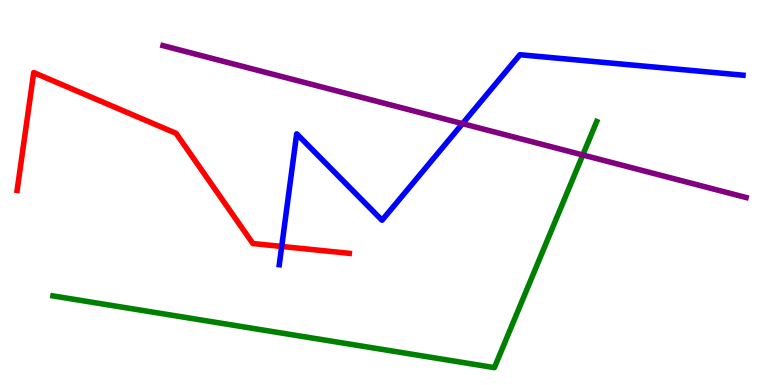[{'lines': ['blue', 'red'], 'intersections': [{'x': 3.63, 'y': 3.6}]}, {'lines': ['green', 'red'], 'intersections': []}, {'lines': ['purple', 'red'], 'intersections': []}, {'lines': ['blue', 'green'], 'intersections': []}, {'lines': ['blue', 'purple'], 'intersections': [{'x': 5.97, 'y': 6.79}]}, {'lines': ['green', 'purple'], 'intersections': [{'x': 7.52, 'y': 5.97}]}]